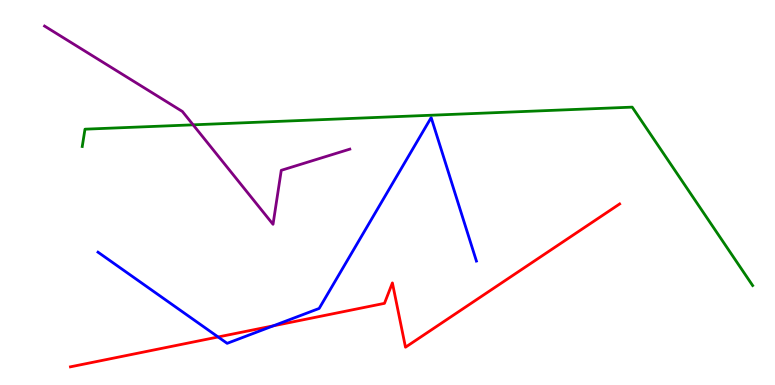[{'lines': ['blue', 'red'], 'intersections': [{'x': 2.81, 'y': 1.25}, {'x': 3.53, 'y': 1.54}]}, {'lines': ['green', 'red'], 'intersections': []}, {'lines': ['purple', 'red'], 'intersections': []}, {'lines': ['blue', 'green'], 'intersections': []}, {'lines': ['blue', 'purple'], 'intersections': []}, {'lines': ['green', 'purple'], 'intersections': [{'x': 2.49, 'y': 6.76}]}]